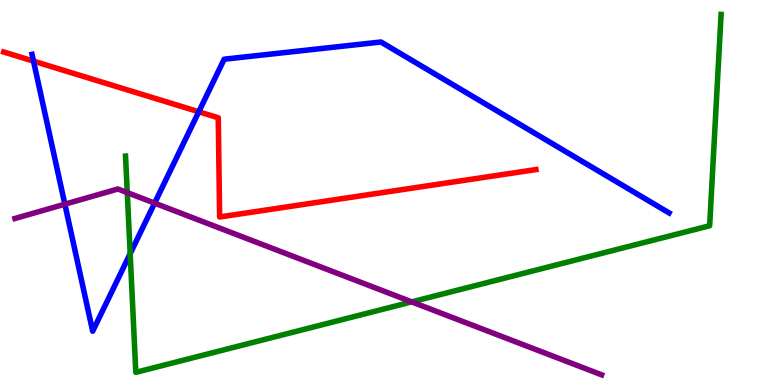[{'lines': ['blue', 'red'], 'intersections': [{'x': 0.432, 'y': 8.41}, {'x': 2.56, 'y': 7.1}]}, {'lines': ['green', 'red'], 'intersections': []}, {'lines': ['purple', 'red'], 'intersections': []}, {'lines': ['blue', 'green'], 'intersections': [{'x': 1.68, 'y': 3.41}]}, {'lines': ['blue', 'purple'], 'intersections': [{'x': 0.837, 'y': 4.7}, {'x': 2.0, 'y': 4.72}]}, {'lines': ['green', 'purple'], 'intersections': [{'x': 1.64, 'y': 5.0}, {'x': 5.31, 'y': 2.16}]}]